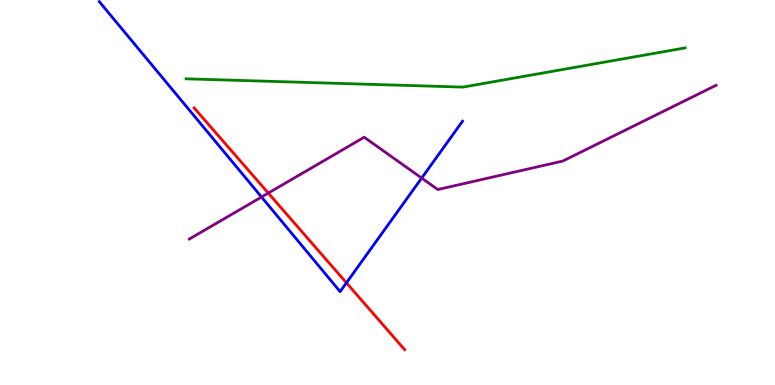[{'lines': ['blue', 'red'], 'intersections': [{'x': 4.47, 'y': 2.65}]}, {'lines': ['green', 'red'], 'intersections': []}, {'lines': ['purple', 'red'], 'intersections': [{'x': 3.46, 'y': 4.98}]}, {'lines': ['blue', 'green'], 'intersections': []}, {'lines': ['blue', 'purple'], 'intersections': [{'x': 3.37, 'y': 4.88}, {'x': 5.44, 'y': 5.37}]}, {'lines': ['green', 'purple'], 'intersections': []}]